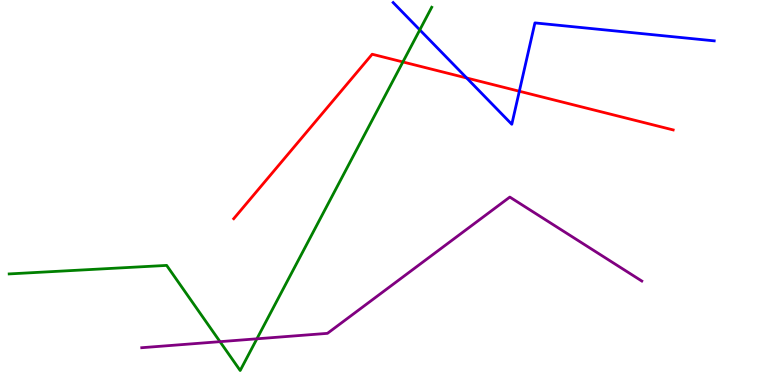[{'lines': ['blue', 'red'], 'intersections': [{'x': 6.02, 'y': 7.97}, {'x': 6.7, 'y': 7.63}]}, {'lines': ['green', 'red'], 'intersections': [{'x': 5.2, 'y': 8.39}]}, {'lines': ['purple', 'red'], 'intersections': []}, {'lines': ['blue', 'green'], 'intersections': [{'x': 5.42, 'y': 9.22}]}, {'lines': ['blue', 'purple'], 'intersections': []}, {'lines': ['green', 'purple'], 'intersections': [{'x': 2.84, 'y': 1.13}, {'x': 3.31, 'y': 1.2}]}]